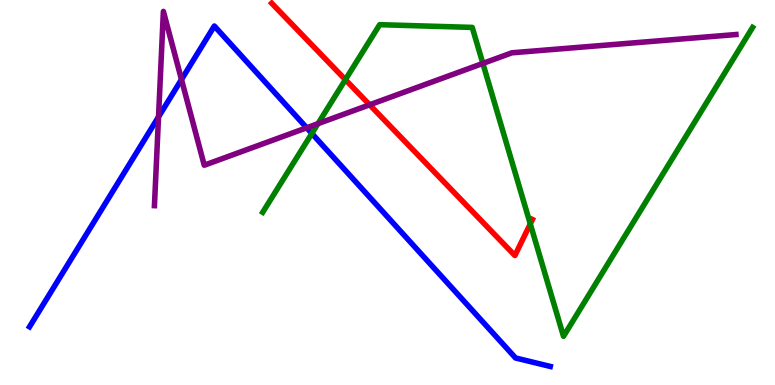[{'lines': ['blue', 'red'], 'intersections': []}, {'lines': ['green', 'red'], 'intersections': [{'x': 4.46, 'y': 7.93}, {'x': 6.84, 'y': 4.18}]}, {'lines': ['purple', 'red'], 'intersections': [{'x': 4.77, 'y': 7.28}]}, {'lines': ['blue', 'green'], 'intersections': [{'x': 4.02, 'y': 6.53}]}, {'lines': ['blue', 'purple'], 'intersections': [{'x': 2.05, 'y': 6.96}, {'x': 2.34, 'y': 7.93}, {'x': 3.96, 'y': 6.68}]}, {'lines': ['green', 'purple'], 'intersections': [{'x': 4.1, 'y': 6.79}, {'x': 6.23, 'y': 8.35}]}]